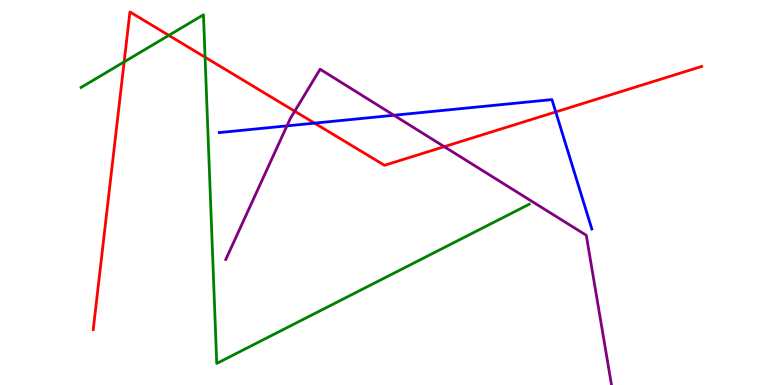[{'lines': ['blue', 'red'], 'intersections': [{'x': 4.06, 'y': 6.8}, {'x': 7.17, 'y': 7.09}]}, {'lines': ['green', 'red'], 'intersections': [{'x': 1.6, 'y': 8.39}, {'x': 2.18, 'y': 9.08}, {'x': 2.65, 'y': 8.51}]}, {'lines': ['purple', 'red'], 'intersections': [{'x': 3.8, 'y': 7.11}, {'x': 5.73, 'y': 6.19}]}, {'lines': ['blue', 'green'], 'intersections': []}, {'lines': ['blue', 'purple'], 'intersections': [{'x': 3.7, 'y': 6.73}, {'x': 5.08, 'y': 7.01}]}, {'lines': ['green', 'purple'], 'intersections': []}]